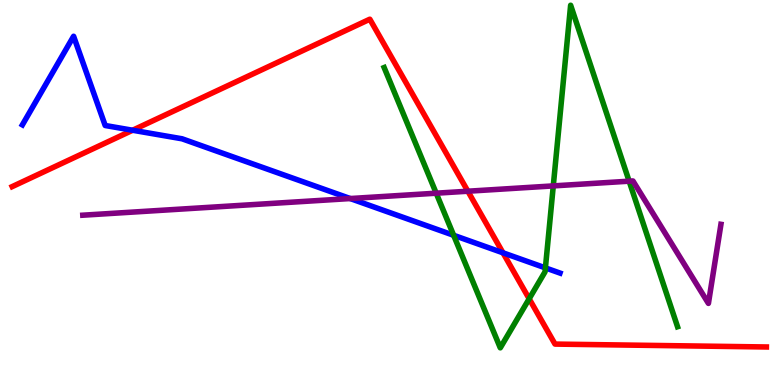[{'lines': ['blue', 'red'], 'intersections': [{'x': 1.71, 'y': 6.62}, {'x': 6.49, 'y': 3.43}]}, {'lines': ['green', 'red'], 'intersections': [{'x': 6.83, 'y': 2.24}]}, {'lines': ['purple', 'red'], 'intersections': [{'x': 6.04, 'y': 5.03}]}, {'lines': ['blue', 'green'], 'intersections': [{'x': 5.85, 'y': 3.89}, {'x': 7.04, 'y': 3.04}]}, {'lines': ['blue', 'purple'], 'intersections': [{'x': 4.52, 'y': 4.84}]}, {'lines': ['green', 'purple'], 'intersections': [{'x': 5.63, 'y': 4.98}, {'x': 7.14, 'y': 5.17}, {'x': 8.12, 'y': 5.29}]}]